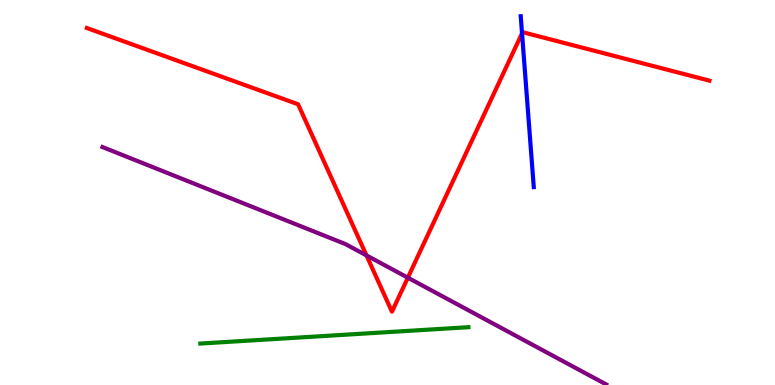[{'lines': ['blue', 'red'], 'intersections': [{'x': 6.74, 'y': 9.13}]}, {'lines': ['green', 'red'], 'intersections': []}, {'lines': ['purple', 'red'], 'intersections': [{'x': 4.73, 'y': 3.37}, {'x': 5.26, 'y': 2.79}]}, {'lines': ['blue', 'green'], 'intersections': []}, {'lines': ['blue', 'purple'], 'intersections': []}, {'lines': ['green', 'purple'], 'intersections': []}]